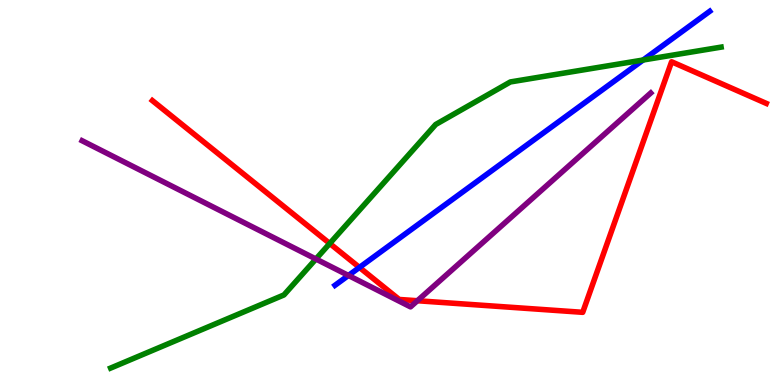[{'lines': ['blue', 'red'], 'intersections': [{'x': 4.64, 'y': 3.05}]}, {'lines': ['green', 'red'], 'intersections': [{'x': 4.25, 'y': 3.68}]}, {'lines': ['purple', 'red'], 'intersections': [{'x': 5.39, 'y': 2.19}]}, {'lines': ['blue', 'green'], 'intersections': [{'x': 8.3, 'y': 8.44}]}, {'lines': ['blue', 'purple'], 'intersections': [{'x': 4.5, 'y': 2.85}]}, {'lines': ['green', 'purple'], 'intersections': [{'x': 4.08, 'y': 3.27}]}]